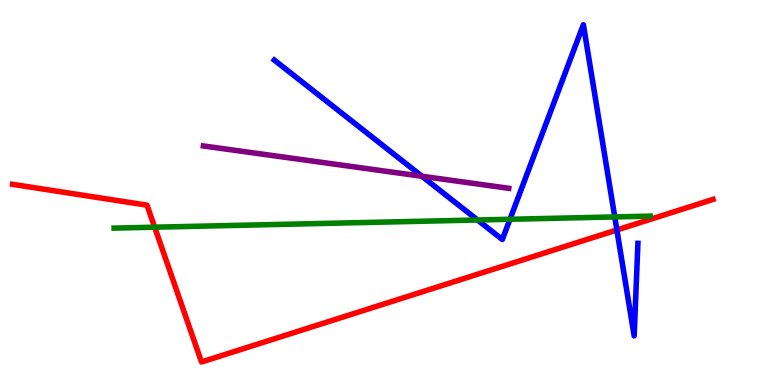[{'lines': ['blue', 'red'], 'intersections': [{'x': 7.96, 'y': 4.03}]}, {'lines': ['green', 'red'], 'intersections': [{'x': 2.0, 'y': 4.1}]}, {'lines': ['purple', 'red'], 'intersections': []}, {'lines': ['blue', 'green'], 'intersections': [{'x': 6.16, 'y': 4.29}, {'x': 6.58, 'y': 4.3}, {'x': 7.93, 'y': 4.37}]}, {'lines': ['blue', 'purple'], 'intersections': [{'x': 5.44, 'y': 5.42}]}, {'lines': ['green', 'purple'], 'intersections': []}]